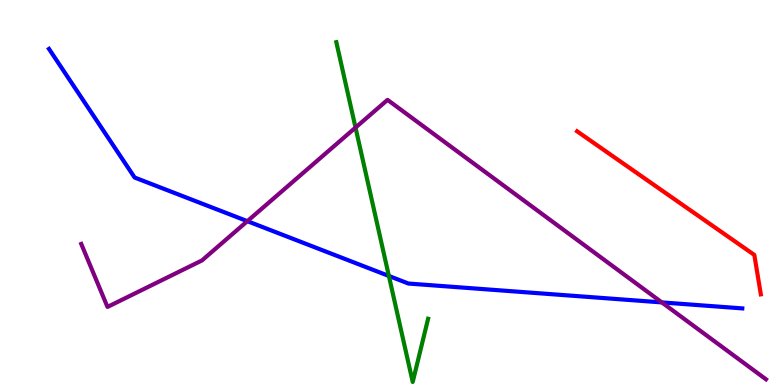[{'lines': ['blue', 'red'], 'intersections': []}, {'lines': ['green', 'red'], 'intersections': []}, {'lines': ['purple', 'red'], 'intersections': []}, {'lines': ['blue', 'green'], 'intersections': [{'x': 5.02, 'y': 2.83}]}, {'lines': ['blue', 'purple'], 'intersections': [{'x': 3.19, 'y': 4.26}, {'x': 8.54, 'y': 2.15}]}, {'lines': ['green', 'purple'], 'intersections': [{'x': 4.59, 'y': 6.69}]}]